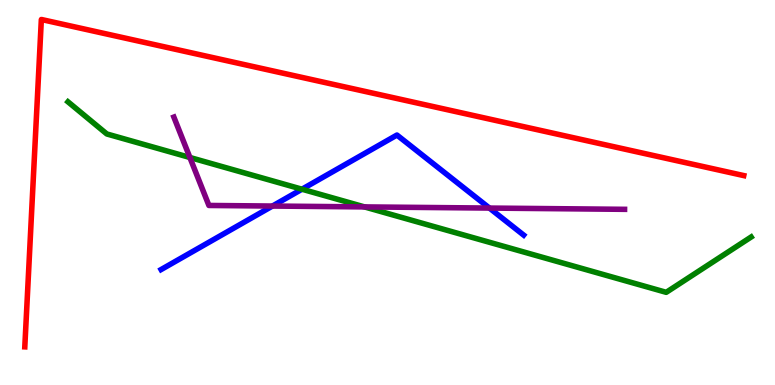[{'lines': ['blue', 'red'], 'intersections': []}, {'lines': ['green', 'red'], 'intersections': []}, {'lines': ['purple', 'red'], 'intersections': []}, {'lines': ['blue', 'green'], 'intersections': [{'x': 3.9, 'y': 5.09}]}, {'lines': ['blue', 'purple'], 'intersections': [{'x': 3.52, 'y': 4.65}, {'x': 6.32, 'y': 4.6}]}, {'lines': ['green', 'purple'], 'intersections': [{'x': 2.45, 'y': 5.91}, {'x': 4.7, 'y': 4.63}]}]